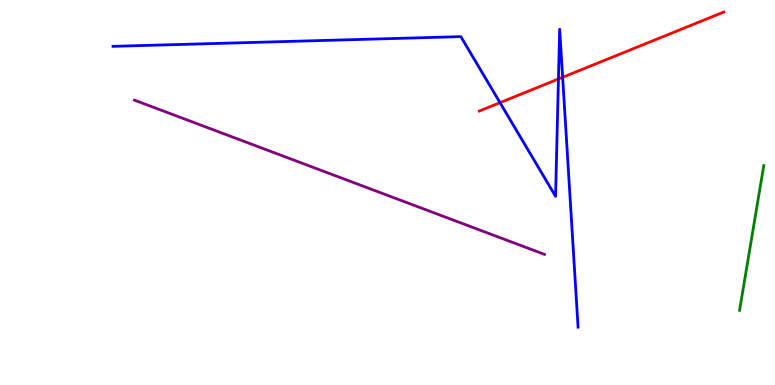[{'lines': ['blue', 'red'], 'intersections': [{'x': 6.45, 'y': 7.33}, {'x': 7.21, 'y': 7.95}, {'x': 7.26, 'y': 7.99}]}, {'lines': ['green', 'red'], 'intersections': []}, {'lines': ['purple', 'red'], 'intersections': []}, {'lines': ['blue', 'green'], 'intersections': []}, {'lines': ['blue', 'purple'], 'intersections': []}, {'lines': ['green', 'purple'], 'intersections': []}]